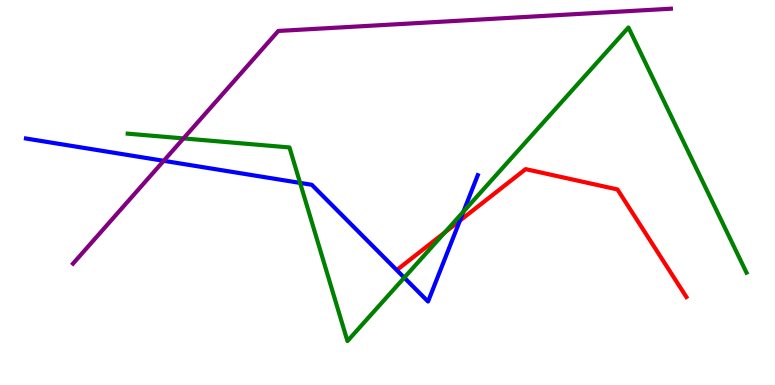[{'lines': ['blue', 'red'], 'intersections': [{'x': 5.93, 'y': 4.27}]}, {'lines': ['green', 'red'], 'intersections': [{'x': 5.74, 'y': 3.96}]}, {'lines': ['purple', 'red'], 'intersections': []}, {'lines': ['blue', 'green'], 'intersections': [{'x': 3.87, 'y': 5.25}, {'x': 5.22, 'y': 2.79}, {'x': 5.98, 'y': 4.5}]}, {'lines': ['blue', 'purple'], 'intersections': [{'x': 2.11, 'y': 5.82}]}, {'lines': ['green', 'purple'], 'intersections': [{'x': 2.37, 'y': 6.4}]}]